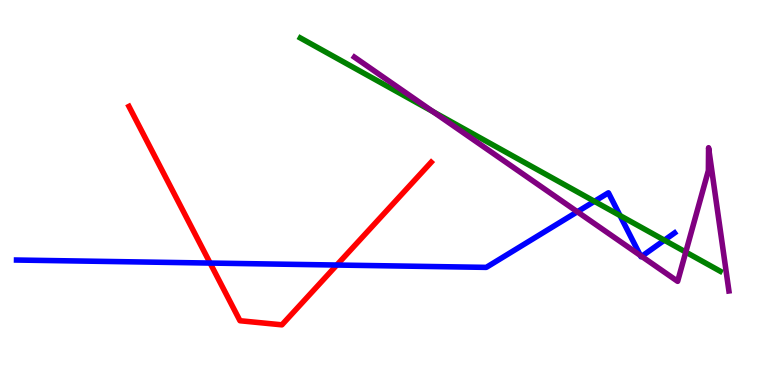[{'lines': ['blue', 'red'], 'intersections': [{'x': 2.71, 'y': 3.17}, {'x': 4.35, 'y': 3.12}]}, {'lines': ['green', 'red'], 'intersections': []}, {'lines': ['purple', 'red'], 'intersections': []}, {'lines': ['blue', 'green'], 'intersections': [{'x': 7.67, 'y': 4.77}, {'x': 8.0, 'y': 4.4}, {'x': 8.57, 'y': 3.76}]}, {'lines': ['blue', 'purple'], 'intersections': [{'x': 7.45, 'y': 4.5}, {'x': 8.26, 'y': 3.36}, {'x': 8.28, 'y': 3.34}]}, {'lines': ['green', 'purple'], 'intersections': [{'x': 5.59, 'y': 7.1}, {'x': 8.85, 'y': 3.45}]}]